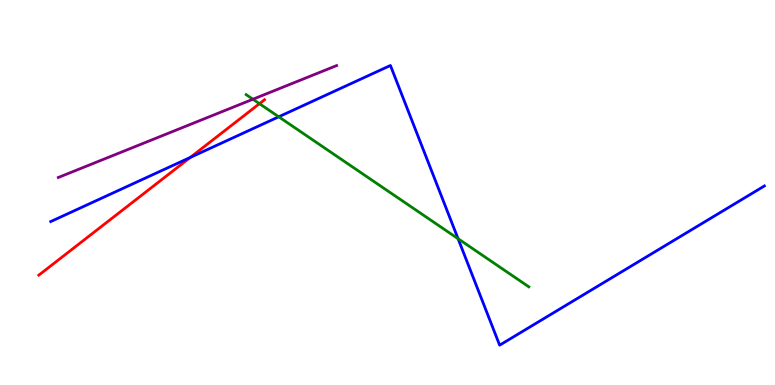[{'lines': ['blue', 'red'], 'intersections': [{'x': 2.46, 'y': 5.91}]}, {'lines': ['green', 'red'], 'intersections': [{'x': 3.35, 'y': 7.31}]}, {'lines': ['purple', 'red'], 'intersections': []}, {'lines': ['blue', 'green'], 'intersections': [{'x': 3.6, 'y': 6.97}, {'x': 5.91, 'y': 3.8}]}, {'lines': ['blue', 'purple'], 'intersections': []}, {'lines': ['green', 'purple'], 'intersections': [{'x': 3.26, 'y': 7.42}]}]